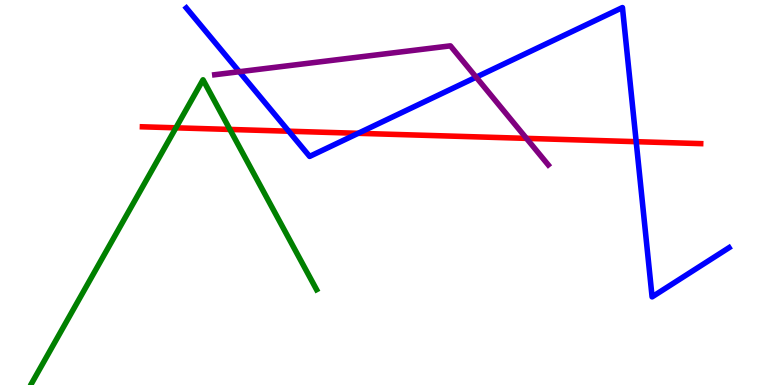[{'lines': ['blue', 'red'], 'intersections': [{'x': 3.73, 'y': 6.59}, {'x': 4.62, 'y': 6.54}, {'x': 8.21, 'y': 6.32}]}, {'lines': ['green', 'red'], 'intersections': [{'x': 2.27, 'y': 6.68}, {'x': 2.97, 'y': 6.64}]}, {'lines': ['purple', 'red'], 'intersections': [{'x': 6.79, 'y': 6.41}]}, {'lines': ['blue', 'green'], 'intersections': []}, {'lines': ['blue', 'purple'], 'intersections': [{'x': 3.09, 'y': 8.14}, {'x': 6.14, 'y': 8.0}]}, {'lines': ['green', 'purple'], 'intersections': []}]